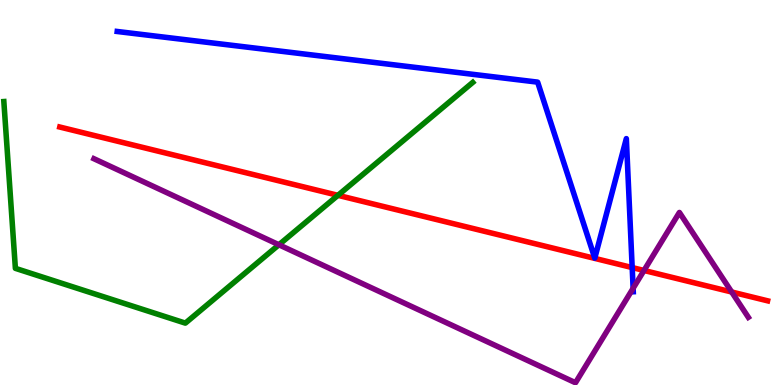[{'lines': ['blue', 'red'], 'intersections': [{'x': 8.16, 'y': 3.05}]}, {'lines': ['green', 'red'], 'intersections': [{'x': 4.36, 'y': 4.93}]}, {'lines': ['purple', 'red'], 'intersections': [{'x': 8.31, 'y': 2.97}, {'x': 9.44, 'y': 2.42}]}, {'lines': ['blue', 'green'], 'intersections': []}, {'lines': ['blue', 'purple'], 'intersections': [{'x': 8.17, 'y': 2.51}]}, {'lines': ['green', 'purple'], 'intersections': [{'x': 3.6, 'y': 3.64}]}]